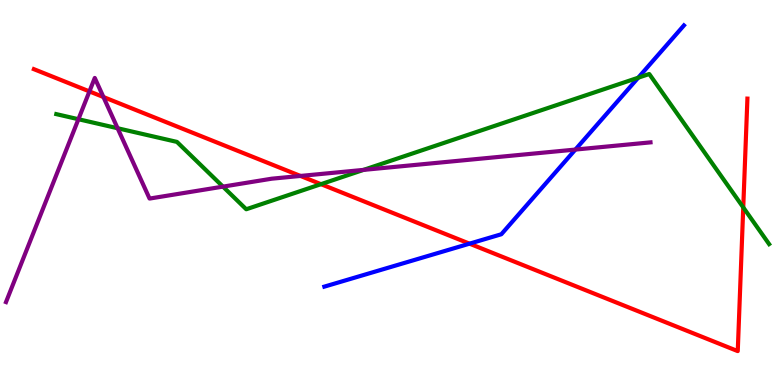[{'lines': ['blue', 'red'], 'intersections': [{'x': 6.06, 'y': 3.67}]}, {'lines': ['green', 'red'], 'intersections': [{'x': 4.14, 'y': 5.22}, {'x': 9.59, 'y': 4.61}]}, {'lines': ['purple', 'red'], 'intersections': [{'x': 1.15, 'y': 7.63}, {'x': 1.33, 'y': 7.48}, {'x': 3.88, 'y': 5.43}]}, {'lines': ['blue', 'green'], 'intersections': [{'x': 8.23, 'y': 7.98}]}, {'lines': ['blue', 'purple'], 'intersections': [{'x': 7.42, 'y': 6.12}]}, {'lines': ['green', 'purple'], 'intersections': [{'x': 1.01, 'y': 6.9}, {'x': 1.52, 'y': 6.67}, {'x': 2.88, 'y': 5.15}, {'x': 4.69, 'y': 5.59}]}]